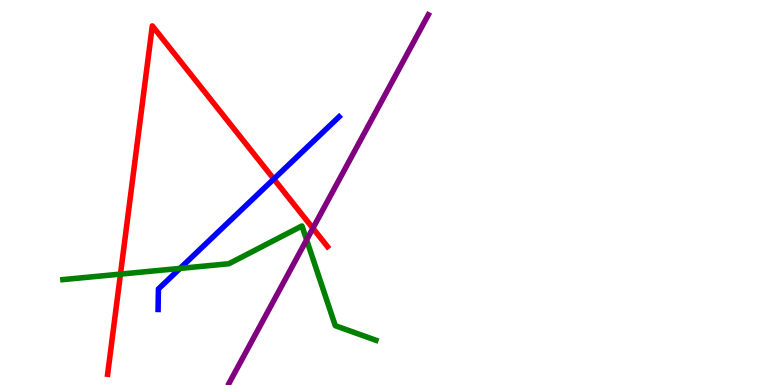[{'lines': ['blue', 'red'], 'intersections': [{'x': 3.53, 'y': 5.35}]}, {'lines': ['green', 'red'], 'intersections': [{'x': 1.55, 'y': 2.88}]}, {'lines': ['purple', 'red'], 'intersections': [{'x': 4.04, 'y': 4.07}]}, {'lines': ['blue', 'green'], 'intersections': [{'x': 2.32, 'y': 3.03}]}, {'lines': ['blue', 'purple'], 'intersections': []}, {'lines': ['green', 'purple'], 'intersections': [{'x': 3.96, 'y': 3.77}]}]